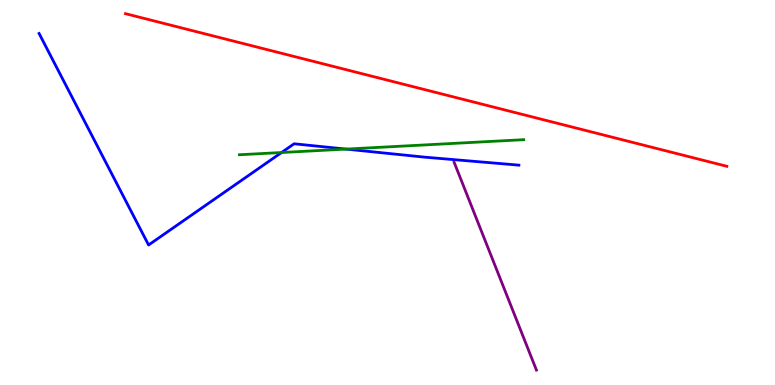[{'lines': ['blue', 'red'], 'intersections': []}, {'lines': ['green', 'red'], 'intersections': []}, {'lines': ['purple', 'red'], 'intersections': []}, {'lines': ['blue', 'green'], 'intersections': [{'x': 3.63, 'y': 6.04}, {'x': 4.46, 'y': 6.13}]}, {'lines': ['blue', 'purple'], 'intersections': []}, {'lines': ['green', 'purple'], 'intersections': []}]